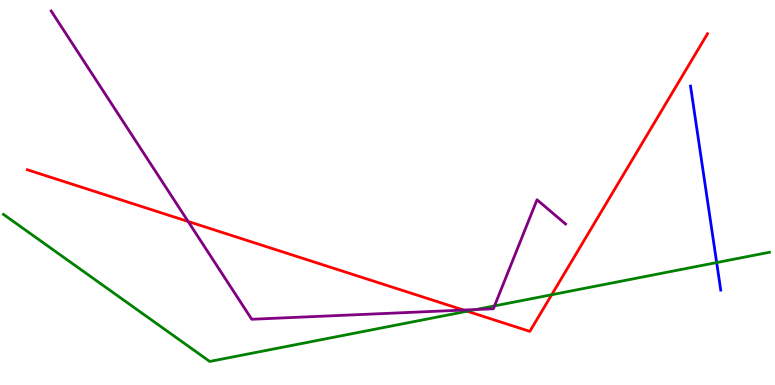[{'lines': ['blue', 'red'], 'intersections': []}, {'lines': ['green', 'red'], 'intersections': [{'x': 6.03, 'y': 1.92}, {'x': 7.12, 'y': 2.34}]}, {'lines': ['purple', 'red'], 'intersections': [{'x': 2.43, 'y': 4.25}, {'x': 5.98, 'y': 1.95}]}, {'lines': ['blue', 'green'], 'intersections': [{'x': 9.25, 'y': 3.18}]}, {'lines': ['blue', 'purple'], 'intersections': []}, {'lines': ['green', 'purple'], 'intersections': [{'x': 6.14, 'y': 1.96}, {'x': 6.38, 'y': 2.05}]}]